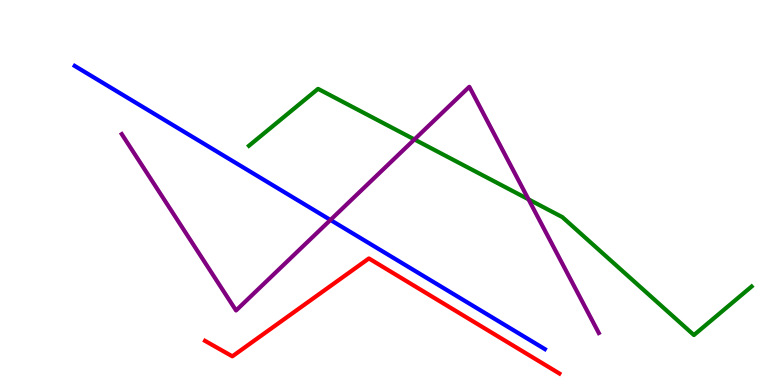[{'lines': ['blue', 'red'], 'intersections': []}, {'lines': ['green', 'red'], 'intersections': []}, {'lines': ['purple', 'red'], 'intersections': []}, {'lines': ['blue', 'green'], 'intersections': []}, {'lines': ['blue', 'purple'], 'intersections': [{'x': 4.26, 'y': 4.29}]}, {'lines': ['green', 'purple'], 'intersections': [{'x': 5.35, 'y': 6.38}, {'x': 6.82, 'y': 4.82}]}]